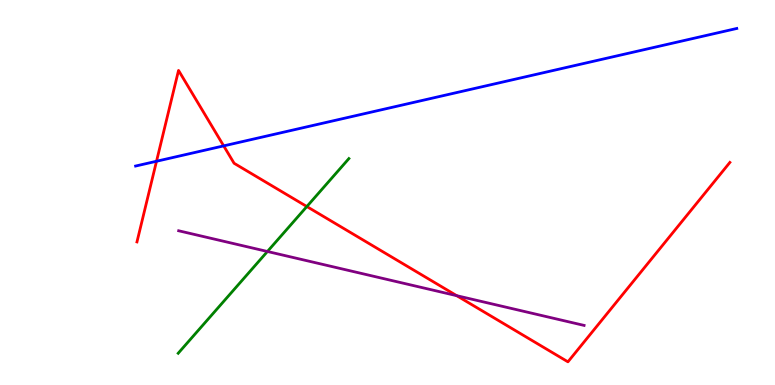[{'lines': ['blue', 'red'], 'intersections': [{'x': 2.02, 'y': 5.81}, {'x': 2.89, 'y': 6.21}]}, {'lines': ['green', 'red'], 'intersections': [{'x': 3.96, 'y': 4.64}]}, {'lines': ['purple', 'red'], 'intersections': [{'x': 5.89, 'y': 2.32}]}, {'lines': ['blue', 'green'], 'intersections': []}, {'lines': ['blue', 'purple'], 'intersections': []}, {'lines': ['green', 'purple'], 'intersections': [{'x': 3.45, 'y': 3.47}]}]